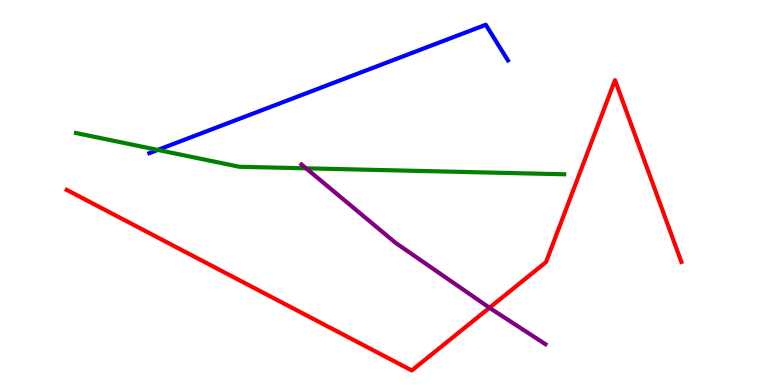[{'lines': ['blue', 'red'], 'intersections': []}, {'lines': ['green', 'red'], 'intersections': []}, {'lines': ['purple', 'red'], 'intersections': [{'x': 6.32, 'y': 2.01}]}, {'lines': ['blue', 'green'], 'intersections': [{'x': 2.04, 'y': 6.11}]}, {'lines': ['blue', 'purple'], 'intersections': []}, {'lines': ['green', 'purple'], 'intersections': [{'x': 3.95, 'y': 5.63}]}]